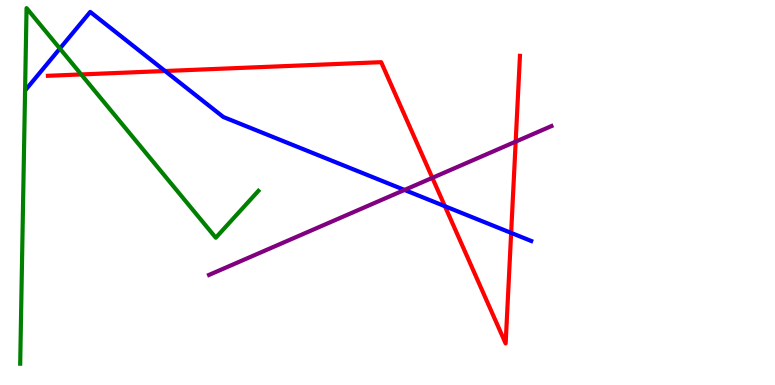[{'lines': ['blue', 'red'], 'intersections': [{'x': 2.13, 'y': 8.16}, {'x': 5.74, 'y': 4.64}, {'x': 6.6, 'y': 3.95}]}, {'lines': ['green', 'red'], 'intersections': [{'x': 1.05, 'y': 8.07}]}, {'lines': ['purple', 'red'], 'intersections': [{'x': 5.58, 'y': 5.38}, {'x': 6.65, 'y': 6.32}]}, {'lines': ['blue', 'green'], 'intersections': [{'x': 0.773, 'y': 8.74}]}, {'lines': ['blue', 'purple'], 'intersections': [{'x': 5.22, 'y': 5.07}]}, {'lines': ['green', 'purple'], 'intersections': []}]